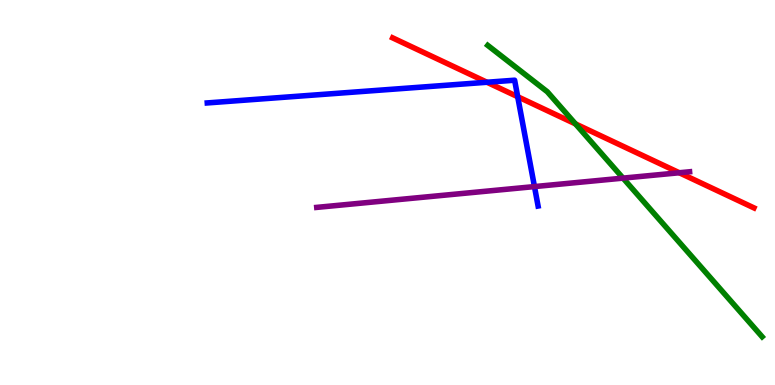[{'lines': ['blue', 'red'], 'intersections': [{'x': 6.28, 'y': 7.86}, {'x': 6.68, 'y': 7.49}]}, {'lines': ['green', 'red'], 'intersections': [{'x': 7.43, 'y': 6.78}]}, {'lines': ['purple', 'red'], 'intersections': [{'x': 8.76, 'y': 5.51}]}, {'lines': ['blue', 'green'], 'intersections': []}, {'lines': ['blue', 'purple'], 'intersections': [{'x': 6.9, 'y': 5.15}]}, {'lines': ['green', 'purple'], 'intersections': [{'x': 8.04, 'y': 5.37}]}]